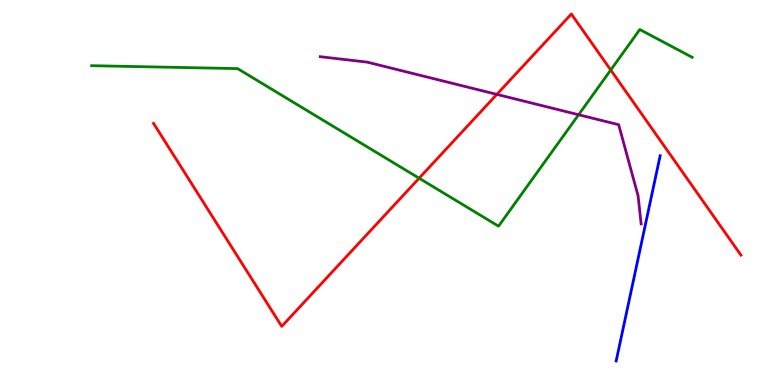[{'lines': ['blue', 'red'], 'intersections': []}, {'lines': ['green', 'red'], 'intersections': [{'x': 5.41, 'y': 5.37}, {'x': 7.88, 'y': 8.18}]}, {'lines': ['purple', 'red'], 'intersections': [{'x': 6.41, 'y': 7.55}]}, {'lines': ['blue', 'green'], 'intersections': []}, {'lines': ['blue', 'purple'], 'intersections': []}, {'lines': ['green', 'purple'], 'intersections': [{'x': 7.47, 'y': 7.02}]}]